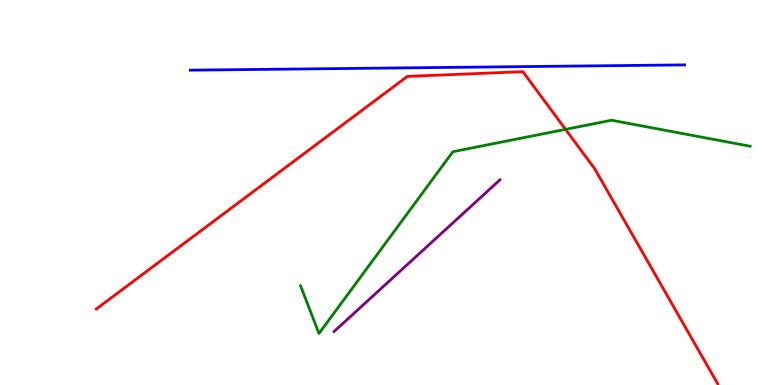[{'lines': ['blue', 'red'], 'intersections': []}, {'lines': ['green', 'red'], 'intersections': [{'x': 7.3, 'y': 6.64}]}, {'lines': ['purple', 'red'], 'intersections': []}, {'lines': ['blue', 'green'], 'intersections': []}, {'lines': ['blue', 'purple'], 'intersections': []}, {'lines': ['green', 'purple'], 'intersections': []}]